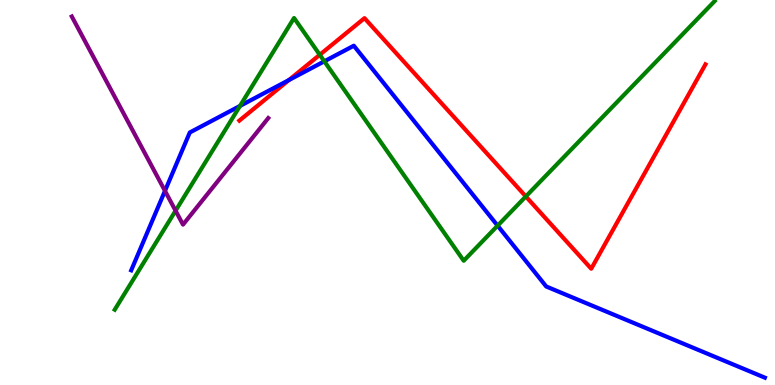[{'lines': ['blue', 'red'], 'intersections': [{'x': 3.73, 'y': 7.92}]}, {'lines': ['green', 'red'], 'intersections': [{'x': 4.13, 'y': 8.58}, {'x': 6.78, 'y': 4.9}]}, {'lines': ['purple', 'red'], 'intersections': []}, {'lines': ['blue', 'green'], 'intersections': [{'x': 3.1, 'y': 7.25}, {'x': 4.18, 'y': 8.41}, {'x': 6.42, 'y': 4.14}]}, {'lines': ['blue', 'purple'], 'intersections': [{'x': 2.13, 'y': 5.04}]}, {'lines': ['green', 'purple'], 'intersections': [{'x': 2.27, 'y': 4.53}]}]